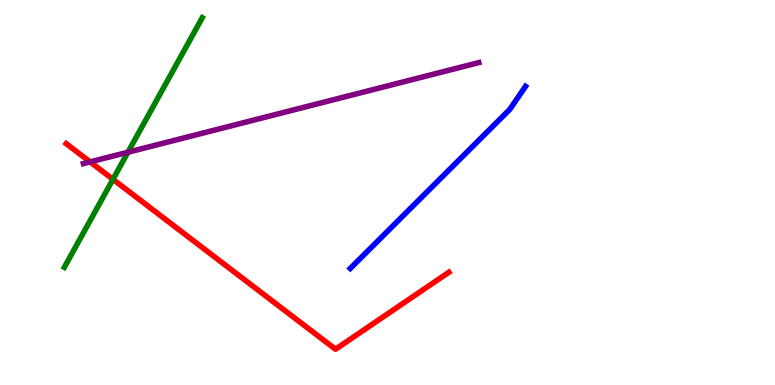[{'lines': ['blue', 'red'], 'intersections': []}, {'lines': ['green', 'red'], 'intersections': [{'x': 1.46, 'y': 5.34}]}, {'lines': ['purple', 'red'], 'intersections': [{'x': 1.16, 'y': 5.8}]}, {'lines': ['blue', 'green'], 'intersections': []}, {'lines': ['blue', 'purple'], 'intersections': []}, {'lines': ['green', 'purple'], 'intersections': [{'x': 1.65, 'y': 6.05}]}]